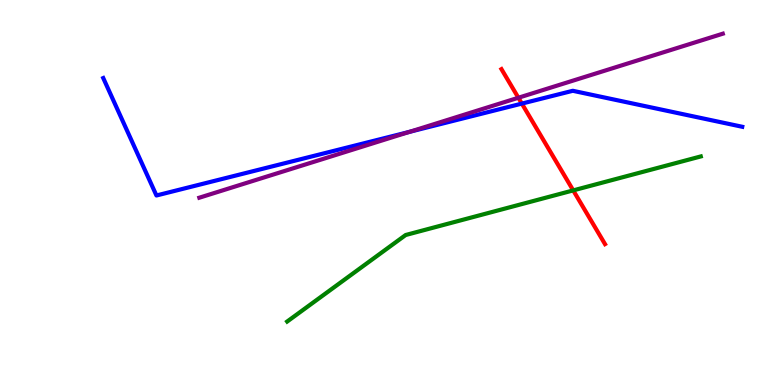[{'lines': ['blue', 'red'], 'intersections': [{'x': 6.73, 'y': 7.31}]}, {'lines': ['green', 'red'], 'intersections': [{'x': 7.4, 'y': 5.05}]}, {'lines': ['purple', 'red'], 'intersections': [{'x': 6.69, 'y': 7.46}]}, {'lines': ['blue', 'green'], 'intersections': []}, {'lines': ['blue', 'purple'], 'intersections': [{'x': 5.29, 'y': 6.58}]}, {'lines': ['green', 'purple'], 'intersections': []}]